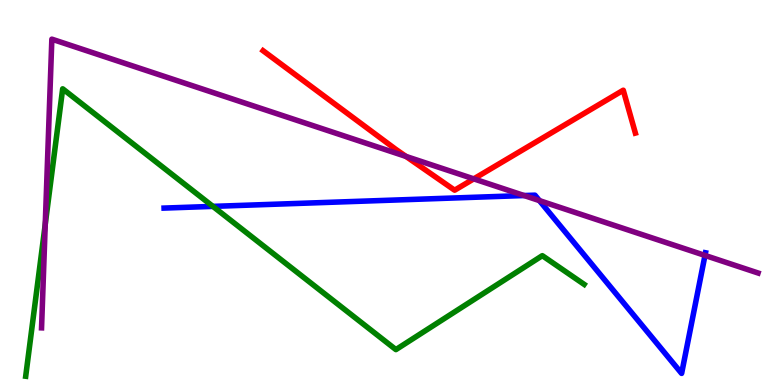[{'lines': ['blue', 'red'], 'intersections': []}, {'lines': ['green', 'red'], 'intersections': []}, {'lines': ['purple', 'red'], 'intersections': [{'x': 5.24, 'y': 5.94}, {'x': 6.11, 'y': 5.35}]}, {'lines': ['blue', 'green'], 'intersections': [{'x': 2.75, 'y': 4.64}]}, {'lines': ['blue', 'purple'], 'intersections': [{'x': 6.76, 'y': 4.92}, {'x': 6.96, 'y': 4.79}, {'x': 9.1, 'y': 3.37}]}, {'lines': ['green', 'purple'], 'intersections': [{'x': 0.584, 'y': 4.17}]}]